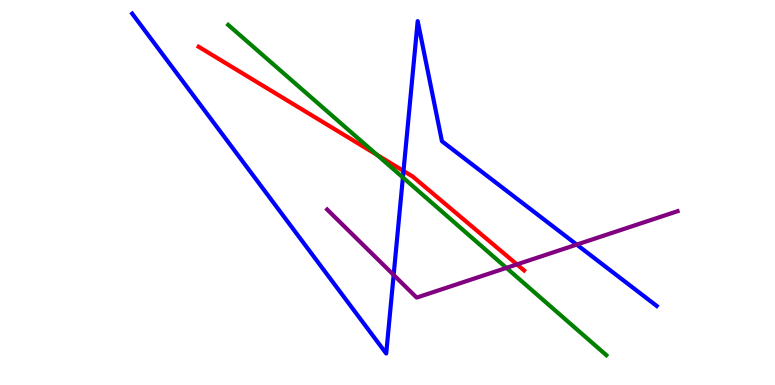[{'lines': ['blue', 'red'], 'intersections': [{'x': 5.21, 'y': 5.56}]}, {'lines': ['green', 'red'], 'intersections': [{'x': 4.87, 'y': 5.98}]}, {'lines': ['purple', 'red'], 'intersections': [{'x': 6.67, 'y': 3.13}]}, {'lines': ['blue', 'green'], 'intersections': [{'x': 5.2, 'y': 5.39}]}, {'lines': ['blue', 'purple'], 'intersections': [{'x': 5.08, 'y': 2.86}, {'x': 7.44, 'y': 3.65}]}, {'lines': ['green', 'purple'], 'intersections': [{'x': 6.53, 'y': 3.04}]}]